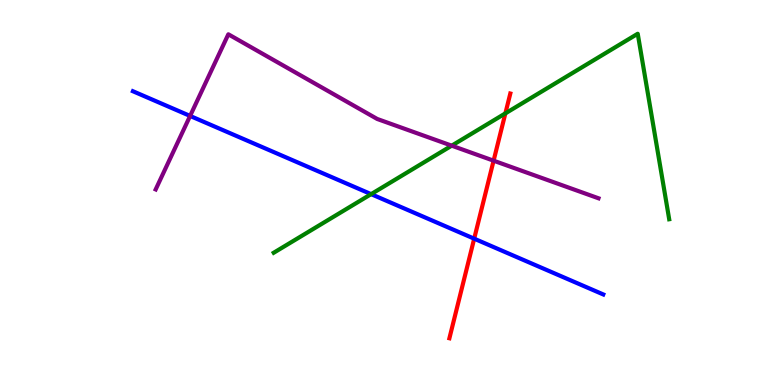[{'lines': ['blue', 'red'], 'intersections': [{'x': 6.12, 'y': 3.8}]}, {'lines': ['green', 'red'], 'intersections': [{'x': 6.52, 'y': 7.06}]}, {'lines': ['purple', 'red'], 'intersections': [{'x': 6.37, 'y': 5.83}]}, {'lines': ['blue', 'green'], 'intersections': [{'x': 4.79, 'y': 4.96}]}, {'lines': ['blue', 'purple'], 'intersections': [{'x': 2.45, 'y': 6.99}]}, {'lines': ['green', 'purple'], 'intersections': [{'x': 5.83, 'y': 6.22}]}]